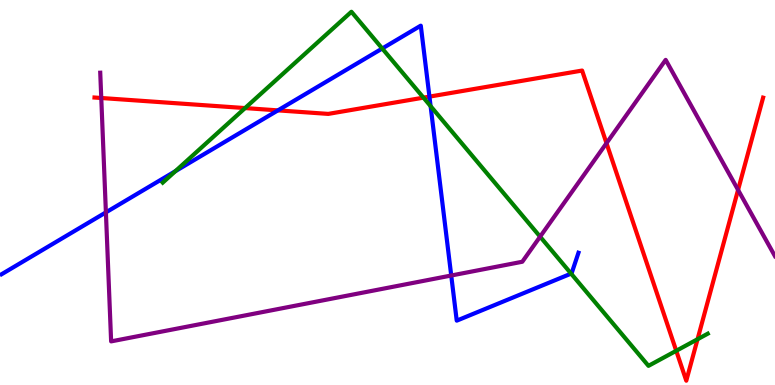[{'lines': ['blue', 'red'], 'intersections': [{'x': 3.59, 'y': 7.13}, {'x': 5.54, 'y': 7.49}]}, {'lines': ['green', 'red'], 'intersections': [{'x': 3.16, 'y': 7.19}, {'x': 5.46, 'y': 7.46}, {'x': 8.73, 'y': 0.889}, {'x': 9.0, 'y': 1.19}]}, {'lines': ['purple', 'red'], 'intersections': [{'x': 1.31, 'y': 7.45}, {'x': 7.83, 'y': 6.28}, {'x': 9.52, 'y': 5.07}]}, {'lines': ['blue', 'green'], 'intersections': [{'x': 2.26, 'y': 5.55}, {'x': 4.93, 'y': 8.74}, {'x': 5.56, 'y': 7.24}, {'x': 7.37, 'y': 2.89}]}, {'lines': ['blue', 'purple'], 'intersections': [{'x': 1.37, 'y': 4.48}, {'x': 5.82, 'y': 2.84}]}, {'lines': ['green', 'purple'], 'intersections': [{'x': 6.97, 'y': 3.85}]}]